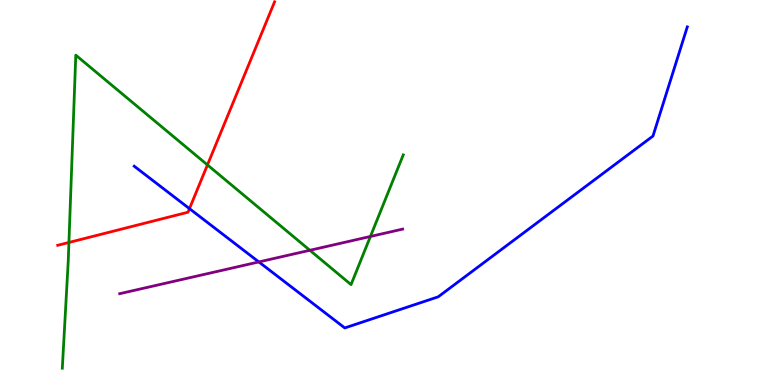[{'lines': ['blue', 'red'], 'intersections': [{'x': 2.44, 'y': 4.58}]}, {'lines': ['green', 'red'], 'intersections': [{'x': 0.889, 'y': 3.7}, {'x': 2.68, 'y': 5.72}]}, {'lines': ['purple', 'red'], 'intersections': []}, {'lines': ['blue', 'green'], 'intersections': []}, {'lines': ['blue', 'purple'], 'intersections': [{'x': 3.34, 'y': 3.2}]}, {'lines': ['green', 'purple'], 'intersections': [{'x': 4.0, 'y': 3.5}, {'x': 4.78, 'y': 3.86}]}]